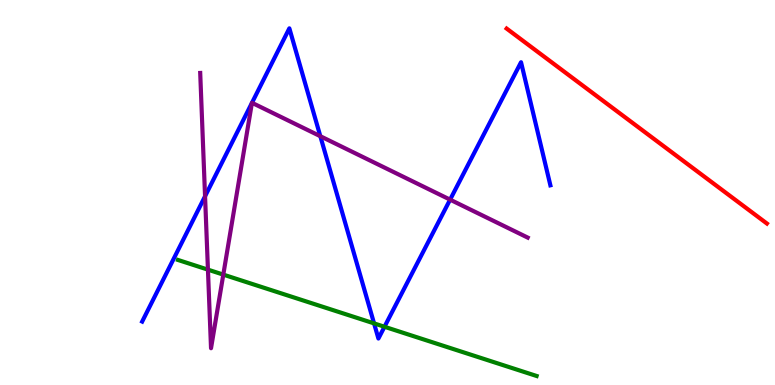[{'lines': ['blue', 'red'], 'intersections': []}, {'lines': ['green', 'red'], 'intersections': []}, {'lines': ['purple', 'red'], 'intersections': []}, {'lines': ['blue', 'green'], 'intersections': [{'x': 4.83, 'y': 1.6}, {'x': 4.96, 'y': 1.51}]}, {'lines': ['blue', 'purple'], 'intersections': [{'x': 2.65, 'y': 4.9}, {'x': 3.25, 'y': 7.33}, {'x': 3.25, 'y': 7.33}, {'x': 4.13, 'y': 6.46}, {'x': 5.81, 'y': 4.81}]}, {'lines': ['green', 'purple'], 'intersections': [{'x': 2.68, 'y': 3.0}, {'x': 2.88, 'y': 2.87}]}]